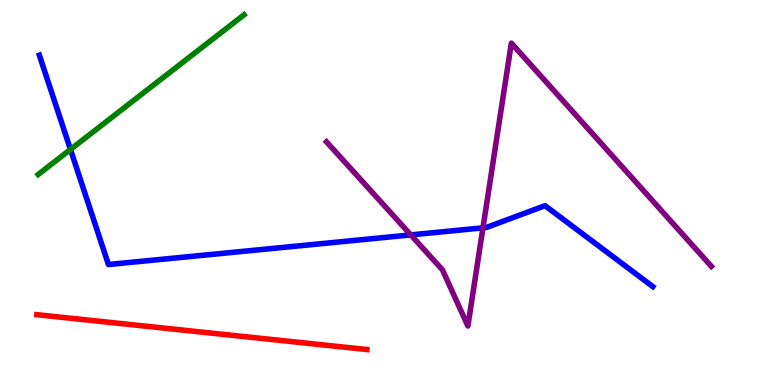[{'lines': ['blue', 'red'], 'intersections': []}, {'lines': ['green', 'red'], 'intersections': []}, {'lines': ['purple', 'red'], 'intersections': []}, {'lines': ['blue', 'green'], 'intersections': [{'x': 0.909, 'y': 6.12}]}, {'lines': ['blue', 'purple'], 'intersections': [{'x': 5.3, 'y': 3.9}, {'x': 6.23, 'y': 4.08}]}, {'lines': ['green', 'purple'], 'intersections': []}]